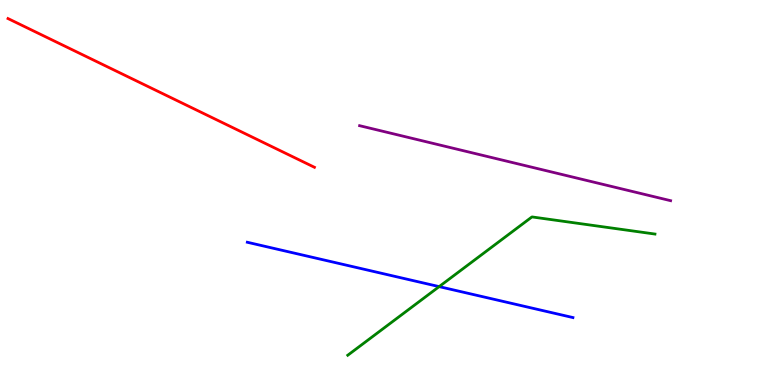[{'lines': ['blue', 'red'], 'intersections': []}, {'lines': ['green', 'red'], 'intersections': []}, {'lines': ['purple', 'red'], 'intersections': []}, {'lines': ['blue', 'green'], 'intersections': [{'x': 5.67, 'y': 2.56}]}, {'lines': ['blue', 'purple'], 'intersections': []}, {'lines': ['green', 'purple'], 'intersections': []}]